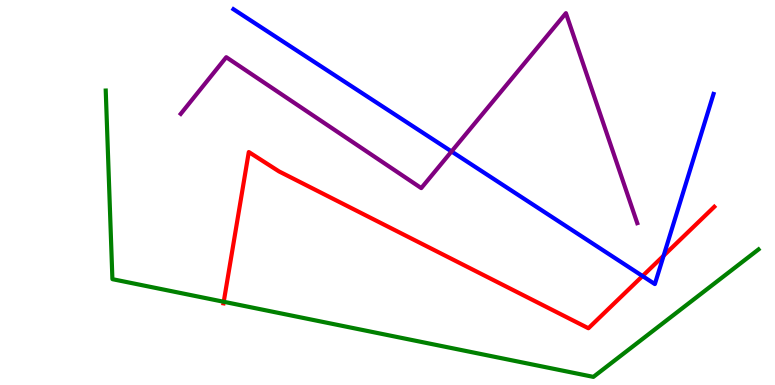[{'lines': ['blue', 'red'], 'intersections': [{'x': 8.29, 'y': 2.83}, {'x': 8.56, 'y': 3.36}]}, {'lines': ['green', 'red'], 'intersections': [{'x': 2.89, 'y': 2.16}]}, {'lines': ['purple', 'red'], 'intersections': []}, {'lines': ['blue', 'green'], 'intersections': []}, {'lines': ['blue', 'purple'], 'intersections': [{'x': 5.83, 'y': 6.07}]}, {'lines': ['green', 'purple'], 'intersections': []}]